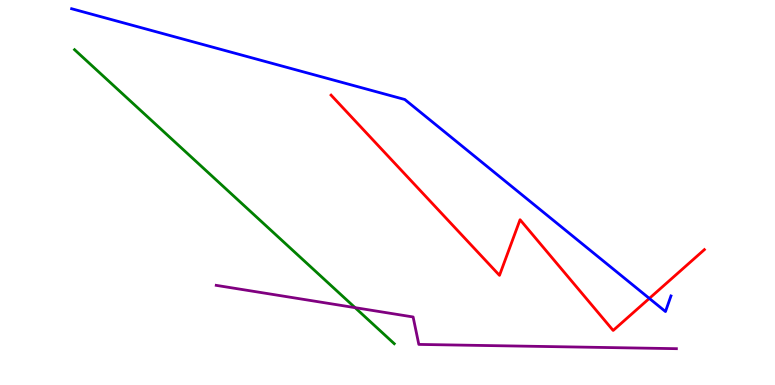[{'lines': ['blue', 'red'], 'intersections': [{'x': 8.38, 'y': 2.25}]}, {'lines': ['green', 'red'], 'intersections': []}, {'lines': ['purple', 'red'], 'intersections': []}, {'lines': ['blue', 'green'], 'intersections': []}, {'lines': ['blue', 'purple'], 'intersections': []}, {'lines': ['green', 'purple'], 'intersections': [{'x': 4.58, 'y': 2.01}]}]